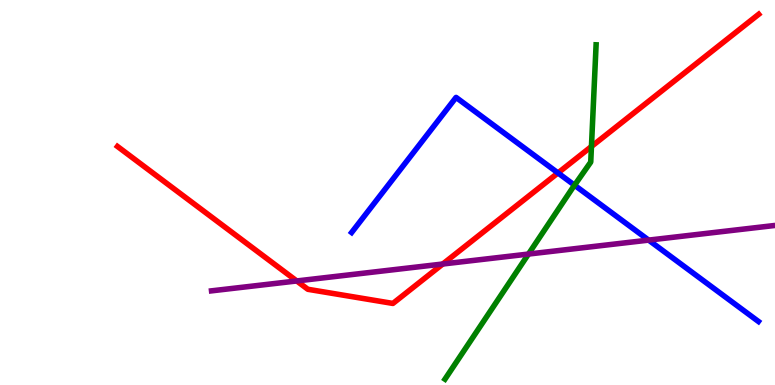[{'lines': ['blue', 'red'], 'intersections': [{'x': 7.2, 'y': 5.51}]}, {'lines': ['green', 'red'], 'intersections': [{'x': 7.63, 'y': 6.2}]}, {'lines': ['purple', 'red'], 'intersections': [{'x': 3.83, 'y': 2.7}, {'x': 5.71, 'y': 3.14}]}, {'lines': ['blue', 'green'], 'intersections': [{'x': 7.41, 'y': 5.19}]}, {'lines': ['blue', 'purple'], 'intersections': [{'x': 8.37, 'y': 3.76}]}, {'lines': ['green', 'purple'], 'intersections': [{'x': 6.82, 'y': 3.4}]}]